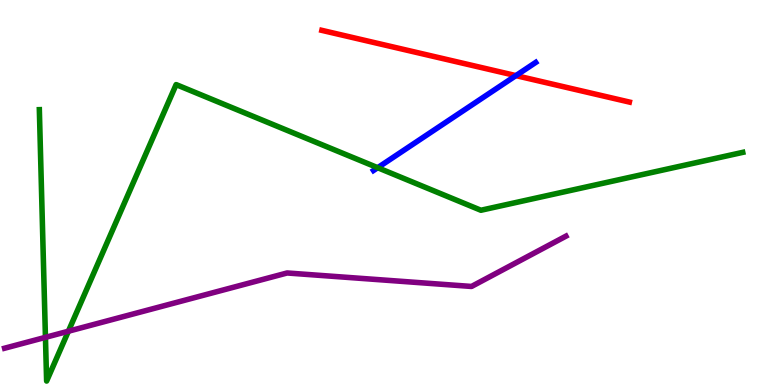[{'lines': ['blue', 'red'], 'intersections': [{'x': 6.66, 'y': 8.04}]}, {'lines': ['green', 'red'], 'intersections': []}, {'lines': ['purple', 'red'], 'intersections': []}, {'lines': ['blue', 'green'], 'intersections': [{'x': 4.87, 'y': 5.64}]}, {'lines': ['blue', 'purple'], 'intersections': []}, {'lines': ['green', 'purple'], 'intersections': [{'x': 0.586, 'y': 1.24}, {'x': 0.882, 'y': 1.4}]}]